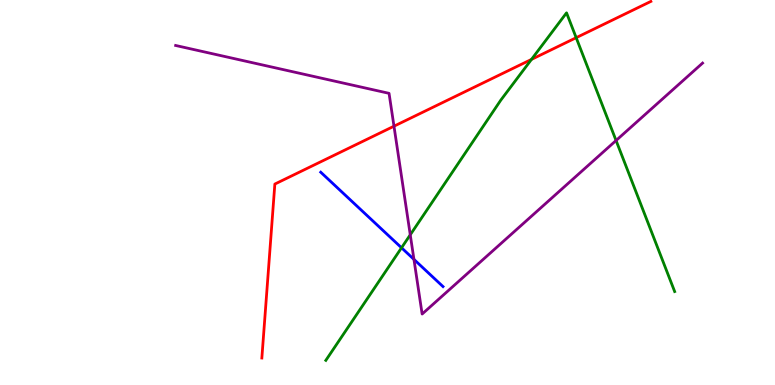[{'lines': ['blue', 'red'], 'intersections': []}, {'lines': ['green', 'red'], 'intersections': [{'x': 6.86, 'y': 8.46}, {'x': 7.43, 'y': 9.02}]}, {'lines': ['purple', 'red'], 'intersections': [{'x': 5.08, 'y': 6.72}]}, {'lines': ['blue', 'green'], 'intersections': [{'x': 5.18, 'y': 3.56}]}, {'lines': ['blue', 'purple'], 'intersections': [{'x': 5.34, 'y': 3.26}]}, {'lines': ['green', 'purple'], 'intersections': [{'x': 5.29, 'y': 3.9}, {'x': 7.95, 'y': 6.35}]}]